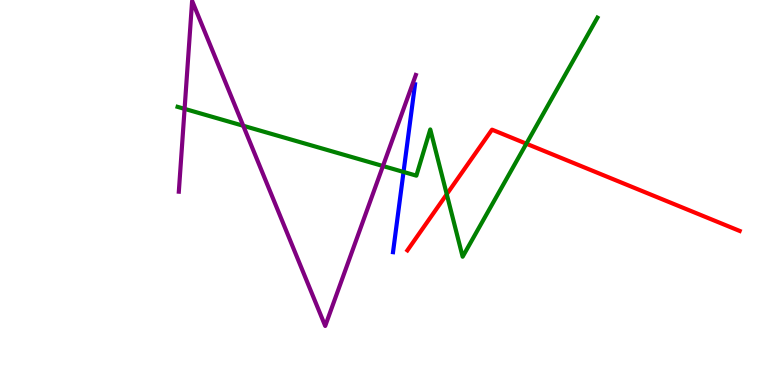[{'lines': ['blue', 'red'], 'intersections': []}, {'lines': ['green', 'red'], 'intersections': [{'x': 5.76, 'y': 4.96}, {'x': 6.79, 'y': 6.27}]}, {'lines': ['purple', 'red'], 'intersections': []}, {'lines': ['blue', 'green'], 'intersections': [{'x': 5.21, 'y': 5.53}]}, {'lines': ['blue', 'purple'], 'intersections': []}, {'lines': ['green', 'purple'], 'intersections': [{'x': 2.38, 'y': 7.17}, {'x': 3.14, 'y': 6.73}, {'x': 4.94, 'y': 5.69}]}]